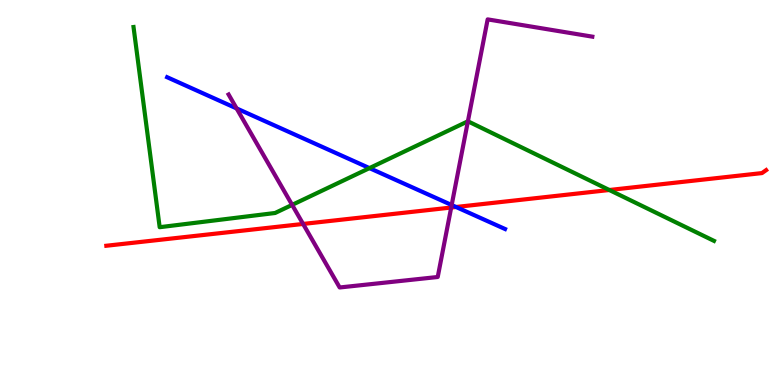[{'lines': ['blue', 'red'], 'intersections': [{'x': 5.88, 'y': 4.62}]}, {'lines': ['green', 'red'], 'intersections': [{'x': 7.86, 'y': 5.06}]}, {'lines': ['purple', 'red'], 'intersections': [{'x': 3.91, 'y': 4.18}, {'x': 5.82, 'y': 4.61}]}, {'lines': ['blue', 'green'], 'intersections': [{'x': 4.77, 'y': 5.63}]}, {'lines': ['blue', 'purple'], 'intersections': [{'x': 3.05, 'y': 7.18}, {'x': 5.83, 'y': 4.67}]}, {'lines': ['green', 'purple'], 'intersections': [{'x': 3.77, 'y': 4.68}, {'x': 6.04, 'y': 6.85}]}]